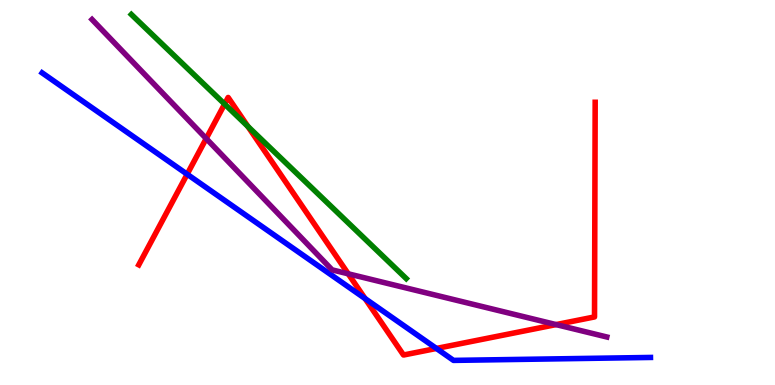[{'lines': ['blue', 'red'], 'intersections': [{'x': 2.41, 'y': 5.47}, {'x': 4.71, 'y': 2.24}, {'x': 5.63, 'y': 0.949}]}, {'lines': ['green', 'red'], 'intersections': [{'x': 2.9, 'y': 7.3}, {'x': 3.2, 'y': 6.72}]}, {'lines': ['purple', 'red'], 'intersections': [{'x': 2.66, 'y': 6.4}, {'x': 4.49, 'y': 2.89}, {'x': 7.18, 'y': 1.57}]}, {'lines': ['blue', 'green'], 'intersections': []}, {'lines': ['blue', 'purple'], 'intersections': []}, {'lines': ['green', 'purple'], 'intersections': []}]